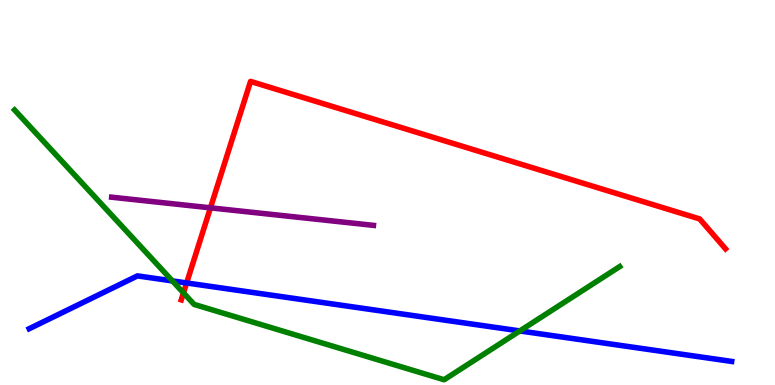[{'lines': ['blue', 'red'], 'intersections': [{'x': 2.41, 'y': 2.65}]}, {'lines': ['green', 'red'], 'intersections': [{'x': 2.37, 'y': 2.39}]}, {'lines': ['purple', 'red'], 'intersections': [{'x': 2.72, 'y': 4.6}]}, {'lines': ['blue', 'green'], 'intersections': [{'x': 2.22, 'y': 2.7}, {'x': 6.71, 'y': 1.4}]}, {'lines': ['blue', 'purple'], 'intersections': []}, {'lines': ['green', 'purple'], 'intersections': []}]